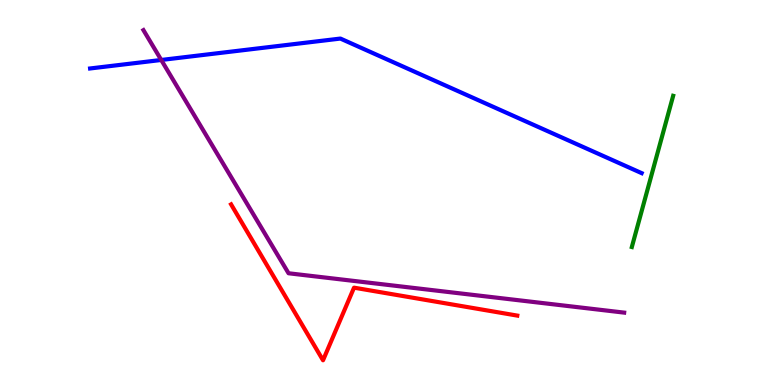[{'lines': ['blue', 'red'], 'intersections': []}, {'lines': ['green', 'red'], 'intersections': []}, {'lines': ['purple', 'red'], 'intersections': []}, {'lines': ['blue', 'green'], 'intersections': []}, {'lines': ['blue', 'purple'], 'intersections': [{'x': 2.08, 'y': 8.44}]}, {'lines': ['green', 'purple'], 'intersections': []}]